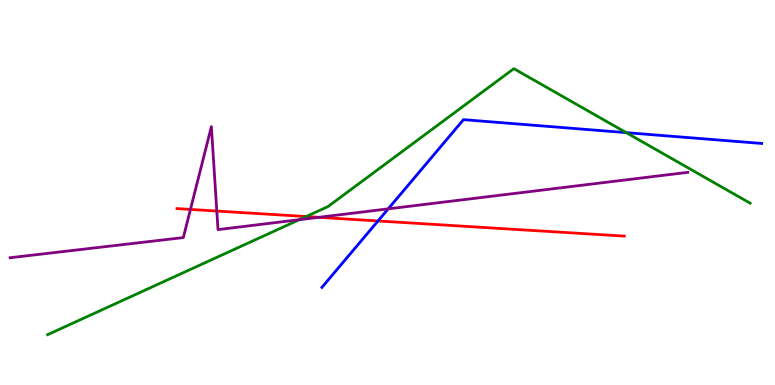[{'lines': ['blue', 'red'], 'intersections': [{'x': 4.88, 'y': 4.26}]}, {'lines': ['green', 'red'], 'intersections': [{'x': 3.95, 'y': 4.38}]}, {'lines': ['purple', 'red'], 'intersections': [{'x': 2.46, 'y': 4.56}, {'x': 2.8, 'y': 4.52}, {'x': 4.11, 'y': 4.36}]}, {'lines': ['blue', 'green'], 'intersections': [{'x': 8.08, 'y': 6.55}]}, {'lines': ['blue', 'purple'], 'intersections': [{'x': 5.01, 'y': 4.58}]}, {'lines': ['green', 'purple'], 'intersections': [{'x': 3.86, 'y': 4.29}]}]